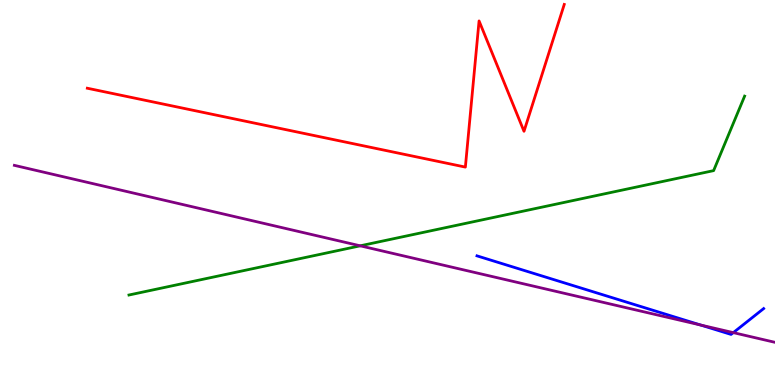[{'lines': ['blue', 'red'], 'intersections': []}, {'lines': ['green', 'red'], 'intersections': []}, {'lines': ['purple', 'red'], 'intersections': []}, {'lines': ['blue', 'green'], 'intersections': []}, {'lines': ['blue', 'purple'], 'intersections': [{'x': 9.04, 'y': 1.56}, {'x': 9.46, 'y': 1.36}]}, {'lines': ['green', 'purple'], 'intersections': [{'x': 4.65, 'y': 3.62}]}]